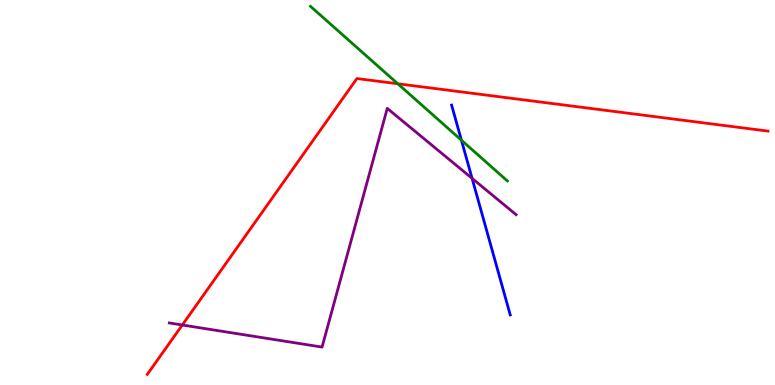[{'lines': ['blue', 'red'], 'intersections': []}, {'lines': ['green', 'red'], 'intersections': [{'x': 5.13, 'y': 7.82}]}, {'lines': ['purple', 'red'], 'intersections': [{'x': 2.35, 'y': 1.56}]}, {'lines': ['blue', 'green'], 'intersections': [{'x': 5.95, 'y': 6.36}]}, {'lines': ['blue', 'purple'], 'intersections': [{'x': 6.09, 'y': 5.37}]}, {'lines': ['green', 'purple'], 'intersections': []}]